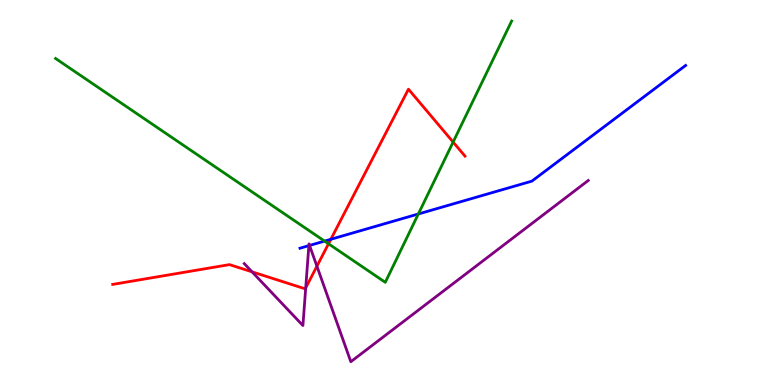[{'lines': ['blue', 'red'], 'intersections': [{'x': 4.27, 'y': 3.78}]}, {'lines': ['green', 'red'], 'intersections': [{'x': 4.24, 'y': 3.67}, {'x': 5.85, 'y': 6.31}]}, {'lines': ['purple', 'red'], 'intersections': [{'x': 3.25, 'y': 2.94}, {'x': 3.94, 'y': 2.52}, {'x': 4.09, 'y': 3.09}]}, {'lines': ['blue', 'green'], 'intersections': [{'x': 4.19, 'y': 3.74}, {'x': 5.4, 'y': 4.44}]}, {'lines': ['blue', 'purple'], 'intersections': [{'x': 3.99, 'y': 3.62}, {'x': 3.99, 'y': 3.62}]}, {'lines': ['green', 'purple'], 'intersections': []}]